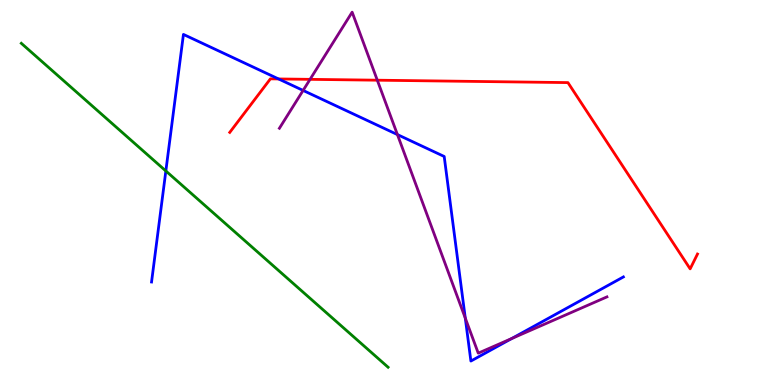[{'lines': ['blue', 'red'], 'intersections': [{'x': 3.59, 'y': 7.95}]}, {'lines': ['green', 'red'], 'intersections': []}, {'lines': ['purple', 'red'], 'intersections': [{'x': 4.0, 'y': 7.94}, {'x': 4.87, 'y': 7.92}]}, {'lines': ['blue', 'green'], 'intersections': [{'x': 2.14, 'y': 5.56}]}, {'lines': ['blue', 'purple'], 'intersections': [{'x': 3.91, 'y': 7.65}, {'x': 5.13, 'y': 6.5}, {'x': 6.0, 'y': 1.74}, {'x': 6.6, 'y': 1.21}]}, {'lines': ['green', 'purple'], 'intersections': []}]